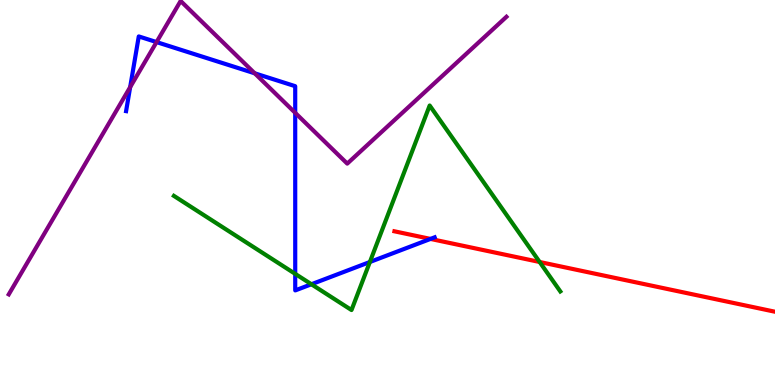[{'lines': ['blue', 'red'], 'intersections': [{'x': 5.55, 'y': 3.79}]}, {'lines': ['green', 'red'], 'intersections': [{'x': 6.96, 'y': 3.2}]}, {'lines': ['purple', 'red'], 'intersections': []}, {'lines': ['blue', 'green'], 'intersections': [{'x': 3.81, 'y': 2.89}, {'x': 4.02, 'y': 2.62}, {'x': 4.77, 'y': 3.19}]}, {'lines': ['blue', 'purple'], 'intersections': [{'x': 1.68, 'y': 7.74}, {'x': 2.02, 'y': 8.91}, {'x': 3.29, 'y': 8.1}, {'x': 3.81, 'y': 7.07}]}, {'lines': ['green', 'purple'], 'intersections': []}]